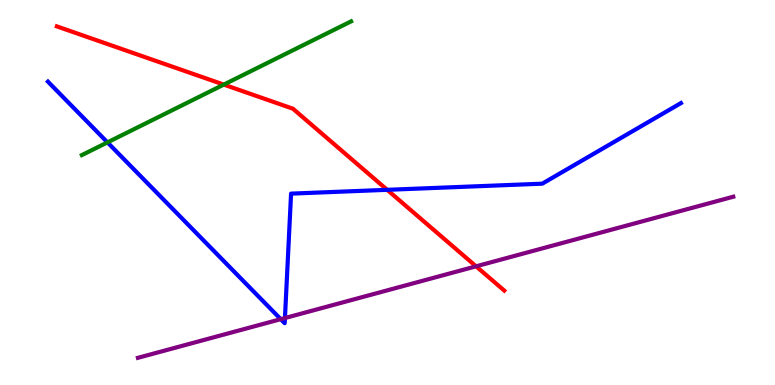[{'lines': ['blue', 'red'], 'intersections': [{'x': 5.0, 'y': 5.07}]}, {'lines': ['green', 'red'], 'intersections': [{'x': 2.89, 'y': 7.8}]}, {'lines': ['purple', 'red'], 'intersections': [{'x': 6.14, 'y': 3.08}]}, {'lines': ['blue', 'green'], 'intersections': [{'x': 1.39, 'y': 6.3}]}, {'lines': ['blue', 'purple'], 'intersections': [{'x': 3.62, 'y': 1.71}, {'x': 3.68, 'y': 1.74}]}, {'lines': ['green', 'purple'], 'intersections': []}]